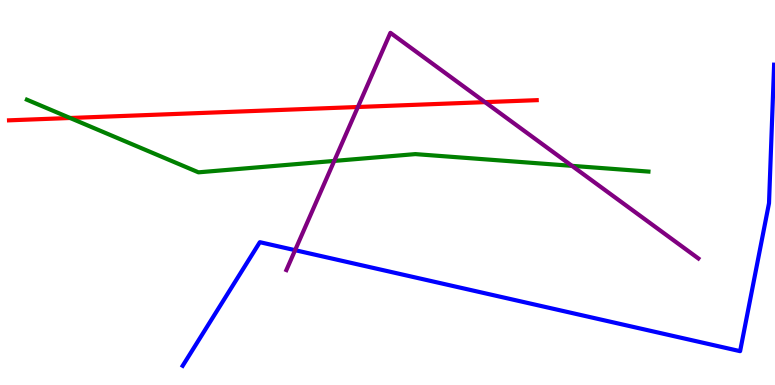[{'lines': ['blue', 'red'], 'intersections': []}, {'lines': ['green', 'red'], 'intersections': [{'x': 0.905, 'y': 6.94}]}, {'lines': ['purple', 'red'], 'intersections': [{'x': 4.62, 'y': 7.22}, {'x': 6.26, 'y': 7.35}]}, {'lines': ['blue', 'green'], 'intersections': []}, {'lines': ['blue', 'purple'], 'intersections': [{'x': 3.81, 'y': 3.5}]}, {'lines': ['green', 'purple'], 'intersections': [{'x': 4.31, 'y': 5.82}, {'x': 7.38, 'y': 5.69}]}]